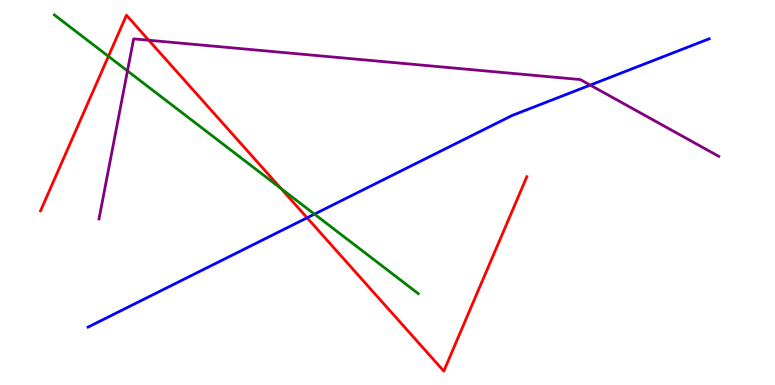[{'lines': ['blue', 'red'], 'intersections': [{'x': 3.96, 'y': 4.34}]}, {'lines': ['green', 'red'], 'intersections': [{'x': 1.4, 'y': 8.54}, {'x': 3.62, 'y': 5.11}]}, {'lines': ['purple', 'red'], 'intersections': [{'x': 1.92, 'y': 8.95}]}, {'lines': ['blue', 'green'], 'intersections': [{'x': 4.06, 'y': 4.44}]}, {'lines': ['blue', 'purple'], 'intersections': [{'x': 7.62, 'y': 7.79}]}, {'lines': ['green', 'purple'], 'intersections': [{'x': 1.64, 'y': 8.16}]}]